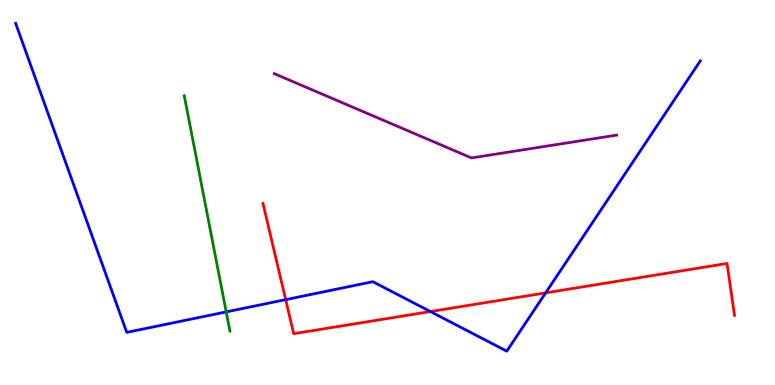[{'lines': ['blue', 'red'], 'intersections': [{'x': 3.69, 'y': 2.22}, {'x': 5.55, 'y': 1.91}, {'x': 7.04, 'y': 2.39}]}, {'lines': ['green', 'red'], 'intersections': []}, {'lines': ['purple', 'red'], 'intersections': []}, {'lines': ['blue', 'green'], 'intersections': [{'x': 2.92, 'y': 1.9}]}, {'lines': ['blue', 'purple'], 'intersections': []}, {'lines': ['green', 'purple'], 'intersections': []}]